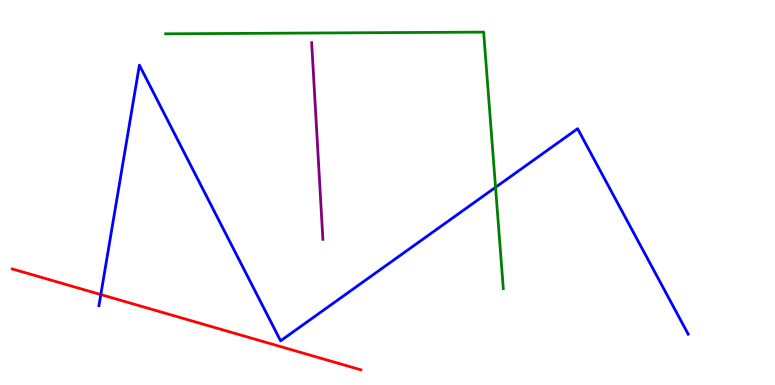[{'lines': ['blue', 'red'], 'intersections': [{'x': 1.3, 'y': 2.35}]}, {'lines': ['green', 'red'], 'intersections': []}, {'lines': ['purple', 'red'], 'intersections': []}, {'lines': ['blue', 'green'], 'intersections': [{'x': 6.39, 'y': 5.13}]}, {'lines': ['blue', 'purple'], 'intersections': []}, {'lines': ['green', 'purple'], 'intersections': []}]